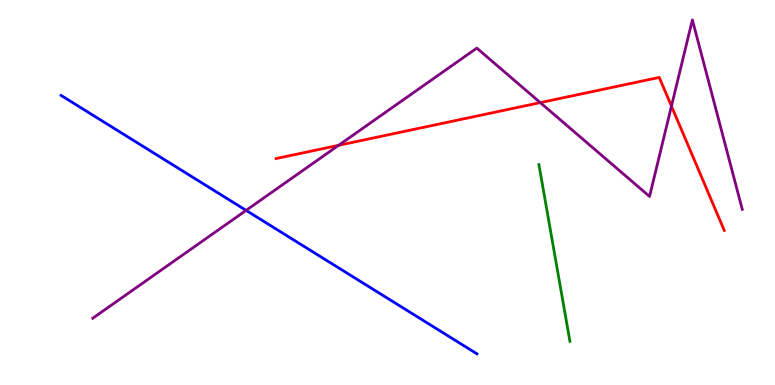[{'lines': ['blue', 'red'], 'intersections': []}, {'lines': ['green', 'red'], 'intersections': []}, {'lines': ['purple', 'red'], 'intersections': [{'x': 4.37, 'y': 6.23}, {'x': 6.97, 'y': 7.33}, {'x': 8.66, 'y': 7.24}]}, {'lines': ['blue', 'green'], 'intersections': []}, {'lines': ['blue', 'purple'], 'intersections': [{'x': 3.18, 'y': 4.54}]}, {'lines': ['green', 'purple'], 'intersections': []}]